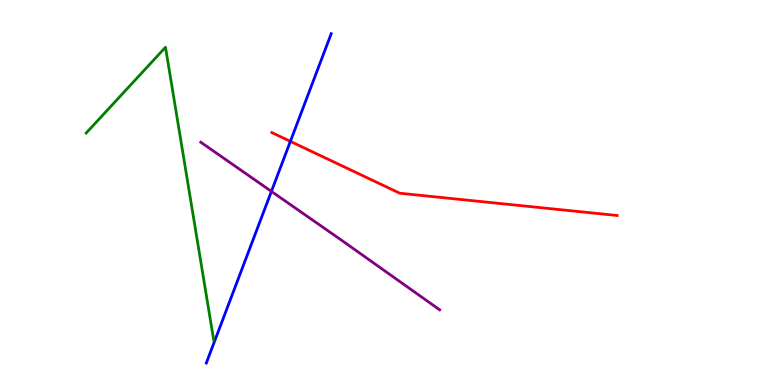[{'lines': ['blue', 'red'], 'intersections': [{'x': 3.75, 'y': 6.33}]}, {'lines': ['green', 'red'], 'intersections': []}, {'lines': ['purple', 'red'], 'intersections': []}, {'lines': ['blue', 'green'], 'intersections': []}, {'lines': ['blue', 'purple'], 'intersections': [{'x': 3.5, 'y': 5.03}]}, {'lines': ['green', 'purple'], 'intersections': []}]